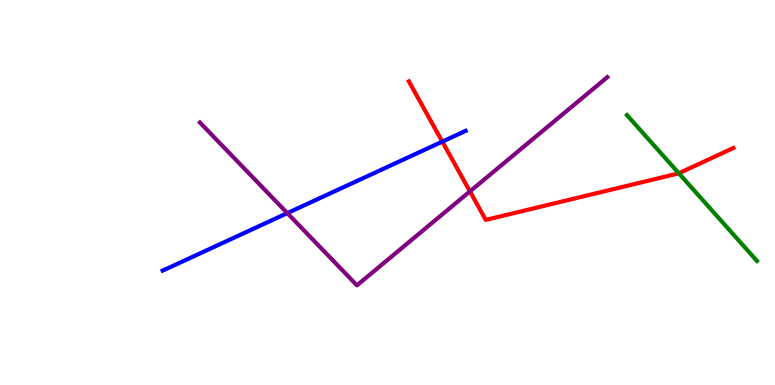[{'lines': ['blue', 'red'], 'intersections': [{'x': 5.71, 'y': 6.32}]}, {'lines': ['green', 'red'], 'intersections': [{'x': 8.76, 'y': 5.5}]}, {'lines': ['purple', 'red'], 'intersections': [{'x': 6.06, 'y': 5.03}]}, {'lines': ['blue', 'green'], 'intersections': []}, {'lines': ['blue', 'purple'], 'intersections': [{'x': 3.71, 'y': 4.46}]}, {'lines': ['green', 'purple'], 'intersections': []}]